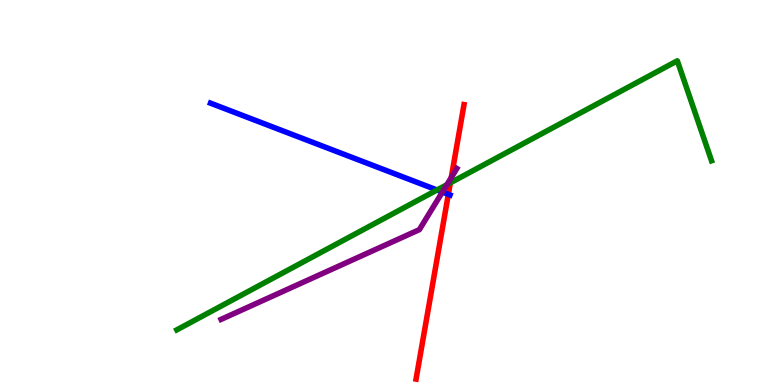[{'lines': ['blue', 'red'], 'intersections': [{'x': 5.78, 'y': 4.95}]}, {'lines': ['green', 'red'], 'intersections': [{'x': 5.81, 'y': 5.25}]}, {'lines': ['purple', 'red'], 'intersections': [{'x': 5.82, 'y': 5.39}]}, {'lines': ['blue', 'green'], 'intersections': [{'x': 5.64, 'y': 5.07}]}, {'lines': ['blue', 'purple'], 'intersections': [{'x': 5.71, 'y': 5.01}]}, {'lines': ['green', 'purple'], 'intersections': [{'x': 5.77, 'y': 5.2}]}]